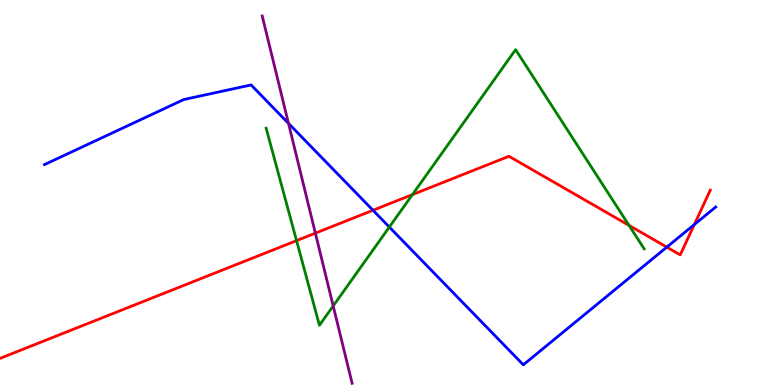[{'lines': ['blue', 'red'], 'intersections': [{'x': 4.81, 'y': 4.54}, {'x': 8.6, 'y': 3.58}, {'x': 8.96, 'y': 4.17}]}, {'lines': ['green', 'red'], 'intersections': [{'x': 3.83, 'y': 3.75}, {'x': 5.32, 'y': 4.95}, {'x': 8.12, 'y': 4.15}]}, {'lines': ['purple', 'red'], 'intersections': [{'x': 4.07, 'y': 3.94}]}, {'lines': ['blue', 'green'], 'intersections': [{'x': 5.02, 'y': 4.1}]}, {'lines': ['blue', 'purple'], 'intersections': [{'x': 3.72, 'y': 6.79}]}, {'lines': ['green', 'purple'], 'intersections': [{'x': 4.3, 'y': 2.05}]}]